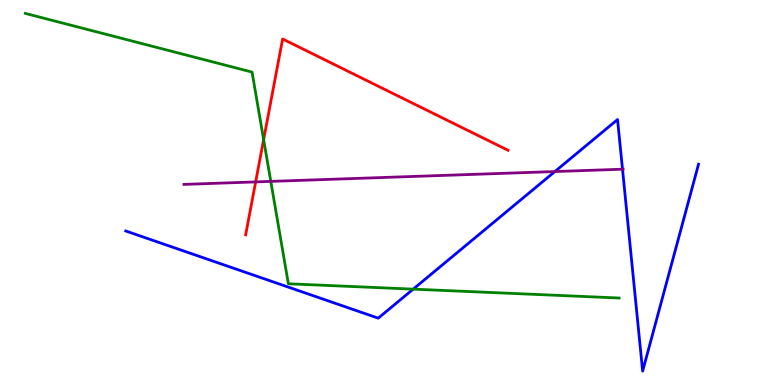[{'lines': ['blue', 'red'], 'intersections': []}, {'lines': ['green', 'red'], 'intersections': [{'x': 3.4, 'y': 6.37}]}, {'lines': ['purple', 'red'], 'intersections': [{'x': 3.3, 'y': 5.27}]}, {'lines': ['blue', 'green'], 'intersections': [{'x': 5.33, 'y': 2.49}]}, {'lines': ['blue', 'purple'], 'intersections': [{'x': 7.16, 'y': 5.54}, {'x': 8.03, 'y': 5.61}]}, {'lines': ['green', 'purple'], 'intersections': [{'x': 3.49, 'y': 5.29}]}]